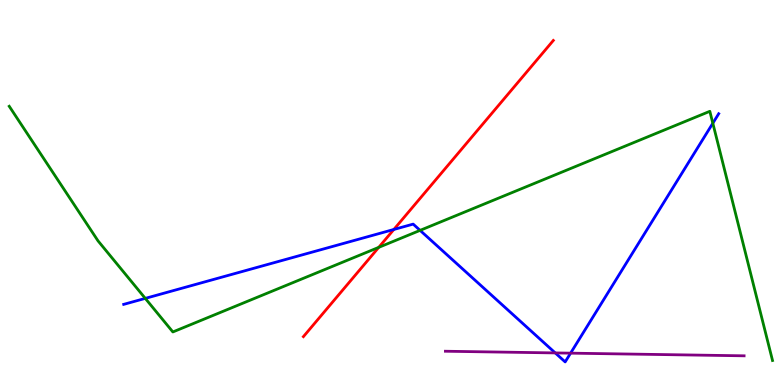[{'lines': ['blue', 'red'], 'intersections': [{'x': 5.08, 'y': 4.04}]}, {'lines': ['green', 'red'], 'intersections': [{'x': 4.89, 'y': 3.58}]}, {'lines': ['purple', 'red'], 'intersections': []}, {'lines': ['blue', 'green'], 'intersections': [{'x': 1.87, 'y': 2.25}, {'x': 5.42, 'y': 4.02}, {'x': 9.2, 'y': 6.8}]}, {'lines': ['blue', 'purple'], 'intersections': [{'x': 7.16, 'y': 0.833}, {'x': 7.36, 'y': 0.827}]}, {'lines': ['green', 'purple'], 'intersections': []}]